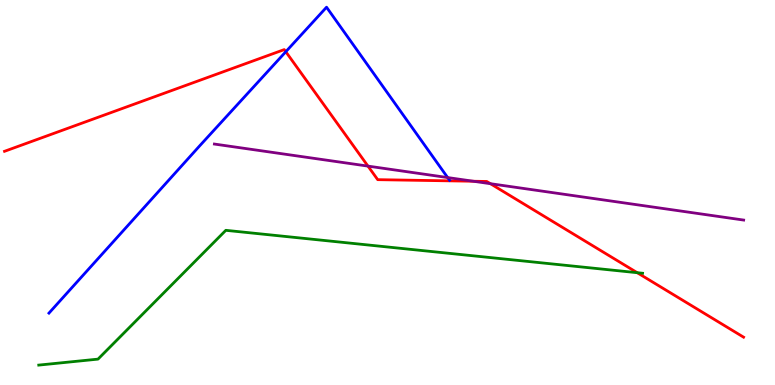[{'lines': ['blue', 'red'], 'intersections': [{'x': 3.69, 'y': 8.66}]}, {'lines': ['green', 'red'], 'intersections': [{'x': 8.22, 'y': 2.92}]}, {'lines': ['purple', 'red'], 'intersections': [{'x': 4.75, 'y': 5.69}, {'x': 6.11, 'y': 5.29}, {'x': 6.33, 'y': 5.23}]}, {'lines': ['blue', 'green'], 'intersections': []}, {'lines': ['blue', 'purple'], 'intersections': [{'x': 5.78, 'y': 5.39}]}, {'lines': ['green', 'purple'], 'intersections': []}]